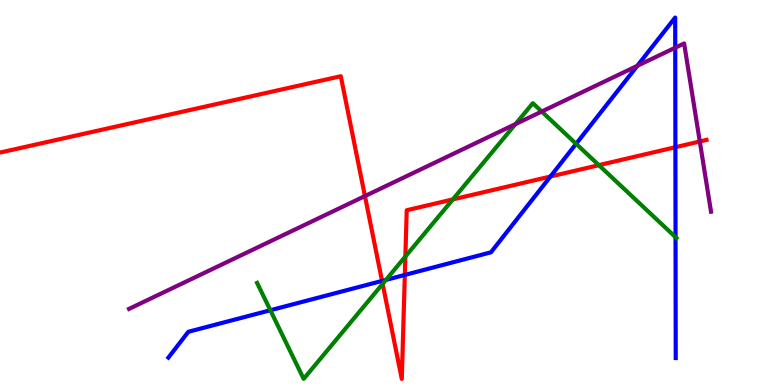[{'lines': ['blue', 'red'], 'intersections': [{'x': 4.93, 'y': 2.7}, {'x': 5.22, 'y': 2.86}, {'x': 7.1, 'y': 5.41}, {'x': 8.71, 'y': 6.18}]}, {'lines': ['green', 'red'], 'intersections': [{'x': 4.94, 'y': 2.63}, {'x': 5.23, 'y': 3.34}, {'x': 5.84, 'y': 4.82}, {'x': 7.73, 'y': 5.71}]}, {'lines': ['purple', 'red'], 'intersections': [{'x': 4.71, 'y': 4.91}, {'x': 9.03, 'y': 6.33}]}, {'lines': ['blue', 'green'], 'intersections': [{'x': 3.49, 'y': 1.94}, {'x': 4.98, 'y': 2.73}, {'x': 7.43, 'y': 6.26}, {'x': 8.72, 'y': 3.84}]}, {'lines': ['blue', 'purple'], 'intersections': [{'x': 8.22, 'y': 8.29}, {'x': 8.71, 'y': 8.76}]}, {'lines': ['green', 'purple'], 'intersections': [{'x': 6.65, 'y': 6.78}, {'x': 6.99, 'y': 7.1}]}]